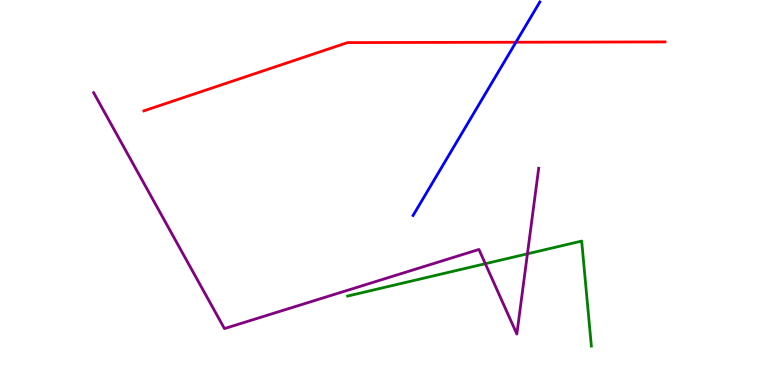[{'lines': ['blue', 'red'], 'intersections': [{'x': 6.66, 'y': 8.9}]}, {'lines': ['green', 'red'], 'intersections': []}, {'lines': ['purple', 'red'], 'intersections': []}, {'lines': ['blue', 'green'], 'intersections': []}, {'lines': ['blue', 'purple'], 'intersections': []}, {'lines': ['green', 'purple'], 'intersections': [{'x': 6.26, 'y': 3.15}, {'x': 6.81, 'y': 3.41}]}]